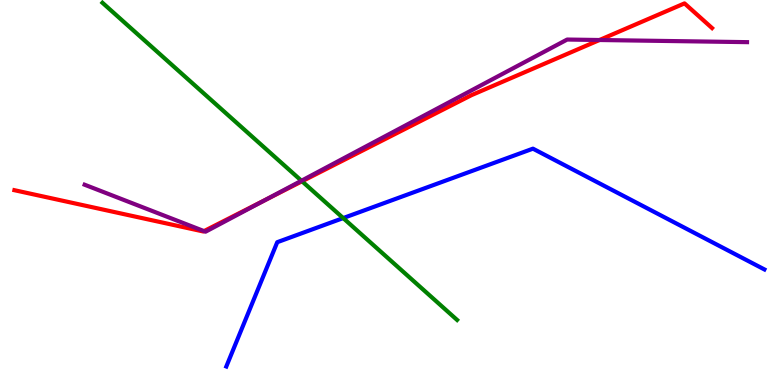[{'lines': ['blue', 'red'], 'intersections': []}, {'lines': ['green', 'red'], 'intersections': [{'x': 3.9, 'y': 5.29}]}, {'lines': ['purple', 'red'], 'intersections': [{'x': 2.63, 'y': 4.0}, {'x': 3.42, 'y': 4.8}, {'x': 7.74, 'y': 8.96}]}, {'lines': ['blue', 'green'], 'intersections': [{'x': 4.43, 'y': 4.34}]}, {'lines': ['blue', 'purple'], 'intersections': []}, {'lines': ['green', 'purple'], 'intersections': [{'x': 3.89, 'y': 5.31}]}]